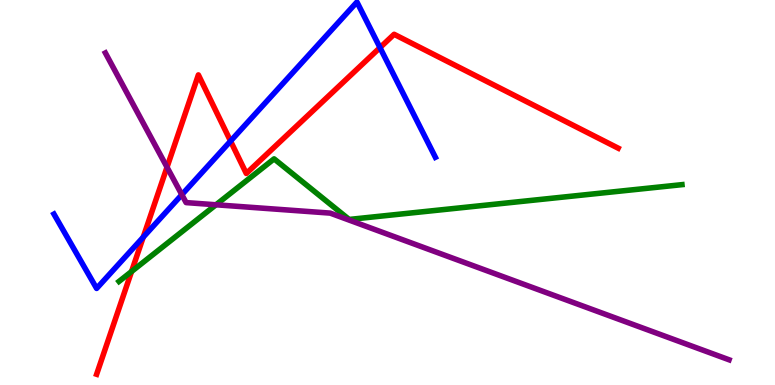[{'lines': ['blue', 'red'], 'intersections': [{'x': 1.85, 'y': 3.84}, {'x': 2.97, 'y': 6.34}, {'x': 4.9, 'y': 8.76}]}, {'lines': ['green', 'red'], 'intersections': [{'x': 1.7, 'y': 2.95}]}, {'lines': ['purple', 'red'], 'intersections': [{'x': 2.15, 'y': 5.66}]}, {'lines': ['blue', 'green'], 'intersections': []}, {'lines': ['blue', 'purple'], 'intersections': [{'x': 2.35, 'y': 4.94}]}, {'lines': ['green', 'purple'], 'intersections': [{'x': 2.79, 'y': 4.68}]}]